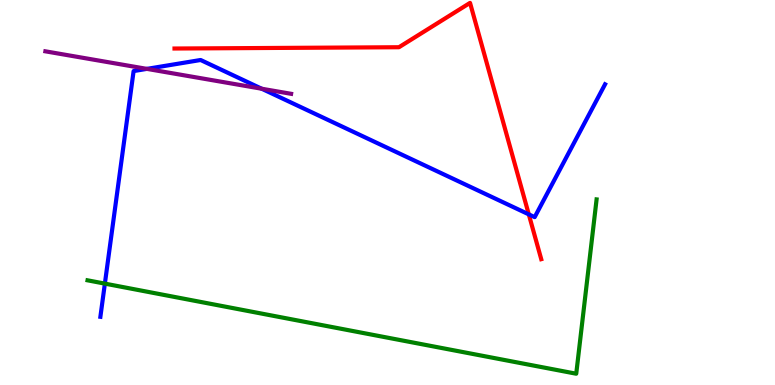[{'lines': ['blue', 'red'], 'intersections': [{'x': 6.82, 'y': 4.43}]}, {'lines': ['green', 'red'], 'intersections': []}, {'lines': ['purple', 'red'], 'intersections': []}, {'lines': ['blue', 'green'], 'intersections': [{'x': 1.35, 'y': 2.63}]}, {'lines': ['blue', 'purple'], 'intersections': [{'x': 1.9, 'y': 8.21}, {'x': 3.38, 'y': 7.7}]}, {'lines': ['green', 'purple'], 'intersections': []}]